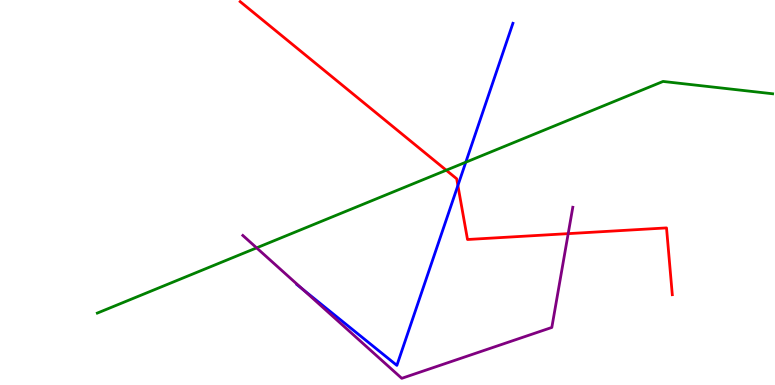[{'lines': ['blue', 'red'], 'intersections': [{'x': 5.91, 'y': 5.18}]}, {'lines': ['green', 'red'], 'intersections': [{'x': 5.76, 'y': 5.58}]}, {'lines': ['purple', 'red'], 'intersections': [{'x': 7.33, 'y': 3.93}]}, {'lines': ['blue', 'green'], 'intersections': [{'x': 6.01, 'y': 5.79}]}, {'lines': ['blue', 'purple'], 'intersections': [{'x': 3.9, 'y': 2.49}]}, {'lines': ['green', 'purple'], 'intersections': [{'x': 3.31, 'y': 3.56}]}]